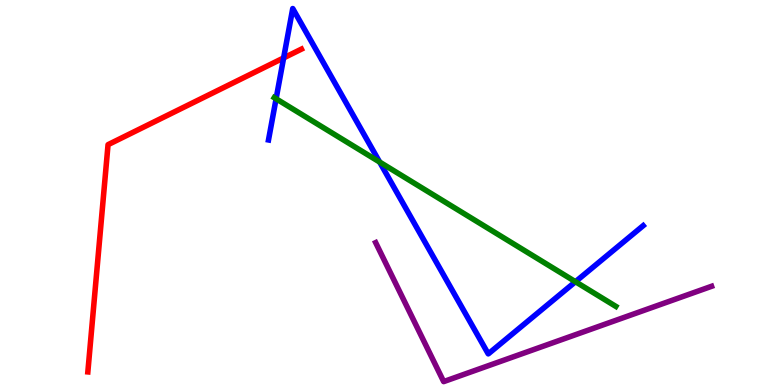[{'lines': ['blue', 'red'], 'intersections': [{'x': 3.66, 'y': 8.5}]}, {'lines': ['green', 'red'], 'intersections': []}, {'lines': ['purple', 'red'], 'intersections': []}, {'lines': ['blue', 'green'], 'intersections': [{'x': 3.56, 'y': 7.43}, {'x': 4.9, 'y': 5.79}, {'x': 7.43, 'y': 2.68}]}, {'lines': ['blue', 'purple'], 'intersections': []}, {'lines': ['green', 'purple'], 'intersections': []}]